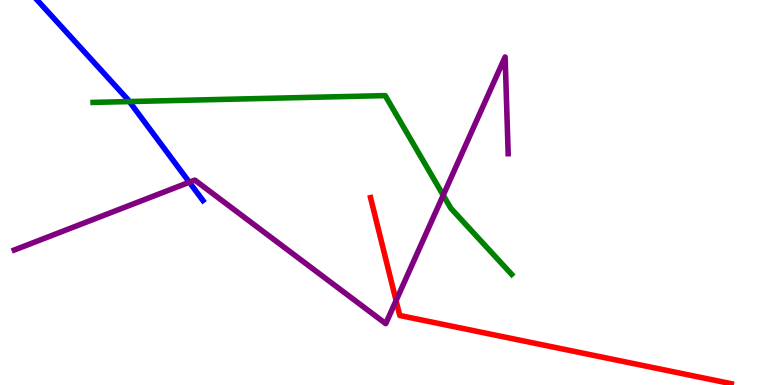[{'lines': ['blue', 'red'], 'intersections': []}, {'lines': ['green', 'red'], 'intersections': []}, {'lines': ['purple', 'red'], 'intersections': [{'x': 5.11, 'y': 2.19}]}, {'lines': ['blue', 'green'], 'intersections': [{'x': 1.67, 'y': 7.36}]}, {'lines': ['blue', 'purple'], 'intersections': [{'x': 2.44, 'y': 5.27}]}, {'lines': ['green', 'purple'], 'intersections': [{'x': 5.72, 'y': 4.93}]}]